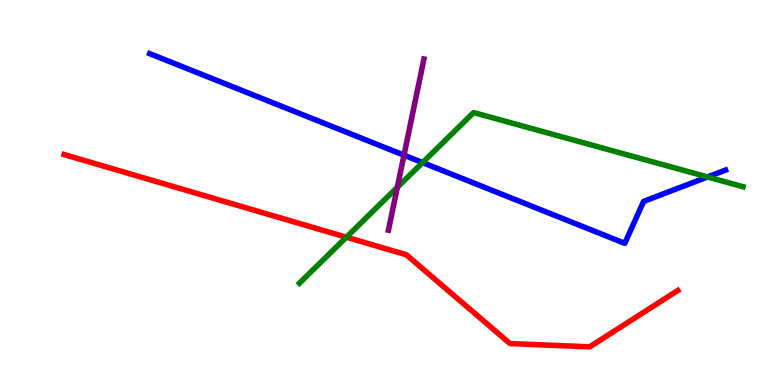[{'lines': ['blue', 'red'], 'intersections': []}, {'lines': ['green', 'red'], 'intersections': [{'x': 4.47, 'y': 3.84}]}, {'lines': ['purple', 'red'], 'intersections': []}, {'lines': ['blue', 'green'], 'intersections': [{'x': 5.45, 'y': 5.78}, {'x': 9.13, 'y': 5.4}]}, {'lines': ['blue', 'purple'], 'intersections': [{'x': 5.21, 'y': 5.97}]}, {'lines': ['green', 'purple'], 'intersections': [{'x': 5.13, 'y': 5.14}]}]